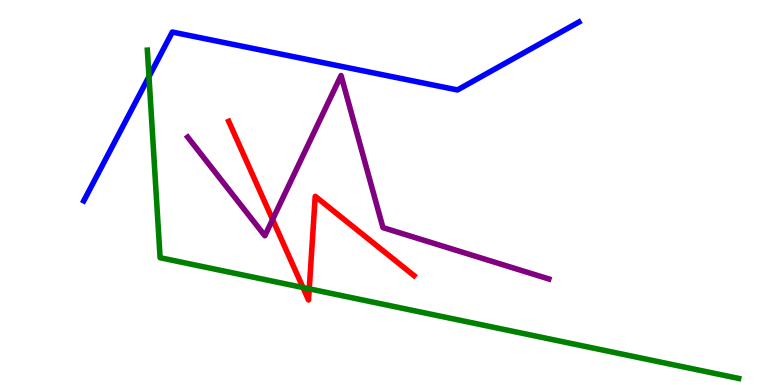[{'lines': ['blue', 'red'], 'intersections': []}, {'lines': ['green', 'red'], 'intersections': [{'x': 3.91, 'y': 2.53}, {'x': 3.99, 'y': 2.5}]}, {'lines': ['purple', 'red'], 'intersections': [{'x': 3.52, 'y': 4.3}]}, {'lines': ['blue', 'green'], 'intersections': [{'x': 1.92, 'y': 8.01}]}, {'lines': ['blue', 'purple'], 'intersections': []}, {'lines': ['green', 'purple'], 'intersections': []}]